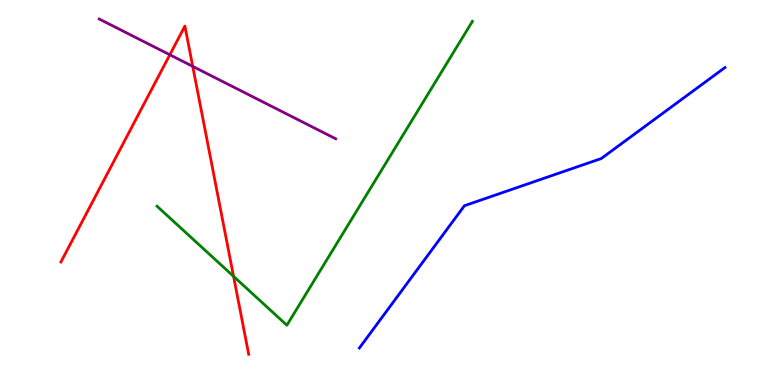[{'lines': ['blue', 'red'], 'intersections': []}, {'lines': ['green', 'red'], 'intersections': [{'x': 3.01, 'y': 2.82}]}, {'lines': ['purple', 'red'], 'intersections': [{'x': 2.19, 'y': 8.58}, {'x': 2.49, 'y': 8.28}]}, {'lines': ['blue', 'green'], 'intersections': []}, {'lines': ['blue', 'purple'], 'intersections': []}, {'lines': ['green', 'purple'], 'intersections': []}]